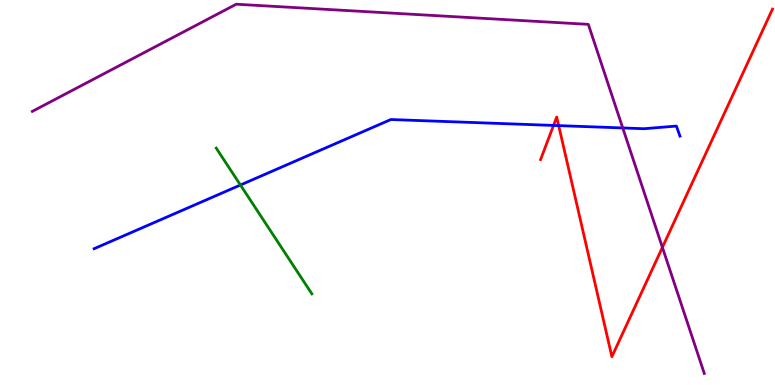[{'lines': ['blue', 'red'], 'intersections': [{'x': 7.14, 'y': 6.74}, {'x': 7.21, 'y': 6.74}]}, {'lines': ['green', 'red'], 'intersections': []}, {'lines': ['purple', 'red'], 'intersections': [{'x': 8.55, 'y': 3.57}]}, {'lines': ['blue', 'green'], 'intersections': [{'x': 3.1, 'y': 5.19}]}, {'lines': ['blue', 'purple'], 'intersections': [{'x': 8.04, 'y': 6.68}]}, {'lines': ['green', 'purple'], 'intersections': []}]